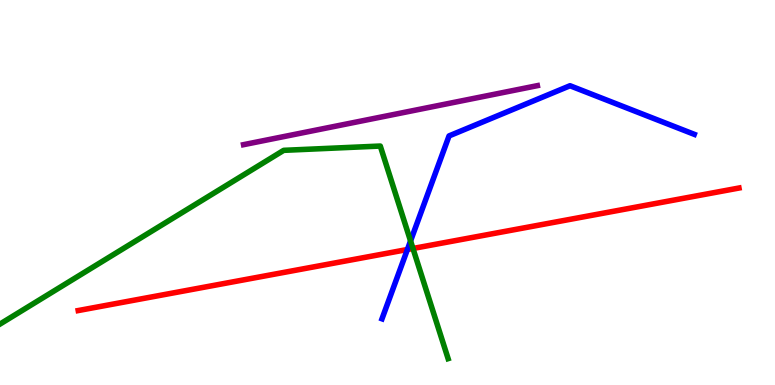[{'lines': ['blue', 'red'], 'intersections': [{'x': 5.26, 'y': 3.52}]}, {'lines': ['green', 'red'], 'intersections': [{'x': 5.33, 'y': 3.55}]}, {'lines': ['purple', 'red'], 'intersections': []}, {'lines': ['blue', 'green'], 'intersections': [{'x': 5.3, 'y': 3.74}]}, {'lines': ['blue', 'purple'], 'intersections': []}, {'lines': ['green', 'purple'], 'intersections': []}]